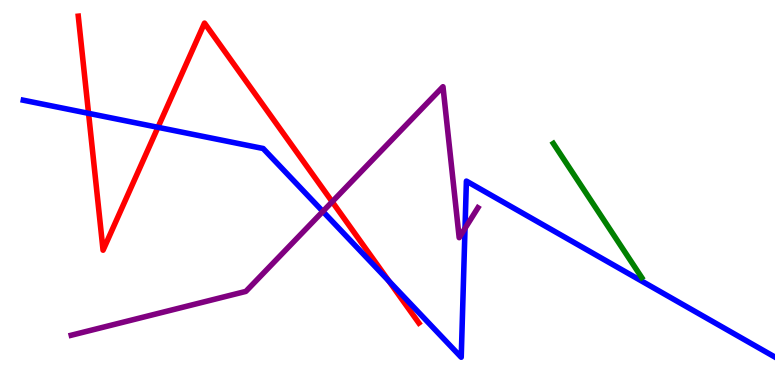[{'lines': ['blue', 'red'], 'intersections': [{'x': 1.14, 'y': 7.06}, {'x': 2.04, 'y': 6.69}, {'x': 5.02, 'y': 2.7}]}, {'lines': ['green', 'red'], 'intersections': []}, {'lines': ['purple', 'red'], 'intersections': [{'x': 4.29, 'y': 4.76}]}, {'lines': ['blue', 'green'], 'intersections': []}, {'lines': ['blue', 'purple'], 'intersections': [{'x': 4.17, 'y': 4.51}, {'x': 6.0, 'y': 4.07}]}, {'lines': ['green', 'purple'], 'intersections': []}]